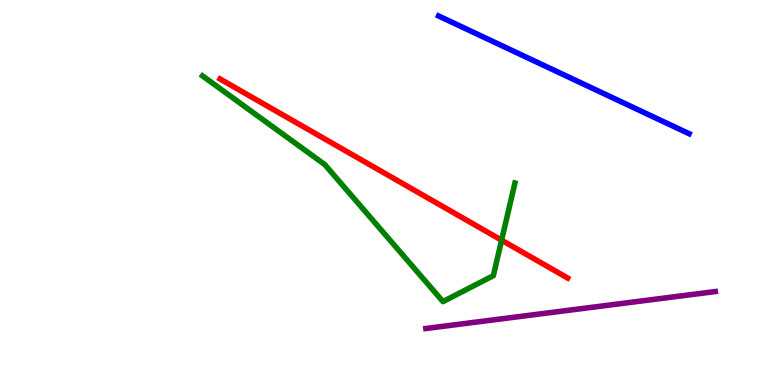[{'lines': ['blue', 'red'], 'intersections': []}, {'lines': ['green', 'red'], 'intersections': [{'x': 6.47, 'y': 3.76}]}, {'lines': ['purple', 'red'], 'intersections': []}, {'lines': ['blue', 'green'], 'intersections': []}, {'lines': ['blue', 'purple'], 'intersections': []}, {'lines': ['green', 'purple'], 'intersections': []}]